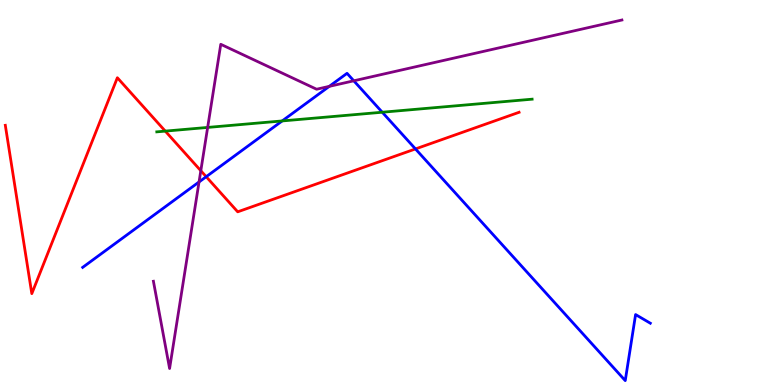[{'lines': ['blue', 'red'], 'intersections': [{'x': 2.66, 'y': 5.41}, {'x': 5.36, 'y': 6.13}]}, {'lines': ['green', 'red'], 'intersections': [{'x': 2.13, 'y': 6.59}]}, {'lines': ['purple', 'red'], 'intersections': [{'x': 2.59, 'y': 5.57}]}, {'lines': ['blue', 'green'], 'intersections': [{'x': 3.64, 'y': 6.86}, {'x': 4.93, 'y': 7.09}]}, {'lines': ['blue', 'purple'], 'intersections': [{'x': 2.57, 'y': 5.27}, {'x': 4.25, 'y': 7.76}, {'x': 4.57, 'y': 7.9}]}, {'lines': ['green', 'purple'], 'intersections': [{'x': 2.68, 'y': 6.69}]}]